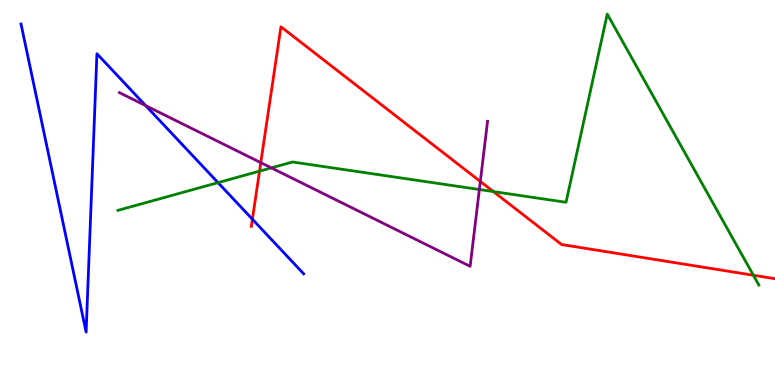[{'lines': ['blue', 'red'], 'intersections': [{'x': 3.26, 'y': 4.31}]}, {'lines': ['green', 'red'], 'intersections': [{'x': 3.35, 'y': 5.55}, {'x': 6.37, 'y': 5.02}, {'x': 9.72, 'y': 2.85}]}, {'lines': ['purple', 'red'], 'intersections': [{'x': 3.36, 'y': 5.78}, {'x': 6.2, 'y': 5.29}]}, {'lines': ['blue', 'green'], 'intersections': [{'x': 2.81, 'y': 5.26}]}, {'lines': ['blue', 'purple'], 'intersections': [{'x': 1.88, 'y': 7.26}]}, {'lines': ['green', 'purple'], 'intersections': [{'x': 3.5, 'y': 5.64}, {'x': 6.19, 'y': 5.08}]}]